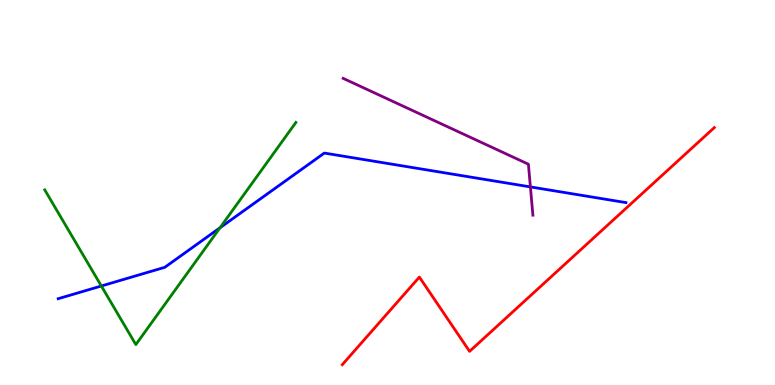[{'lines': ['blue', 'red'], 'intersections': []}, {'lines': ['green', 'red'], 'intersections': []}, {'lines': ['purple', 'red'], 'intersections': []}, {'lines': ['blue', 'green'], 'intersections': [{'x': 1.31, 'y': 2.57}, {'x': 2.84, 'y': 4.08}]}, {'lines': ['blue', 'purple'], 'intersections': [{'x': 6.84, 'y': 5.15}]}, {'lines': ['green', 'purple'], 'intersections': []}]